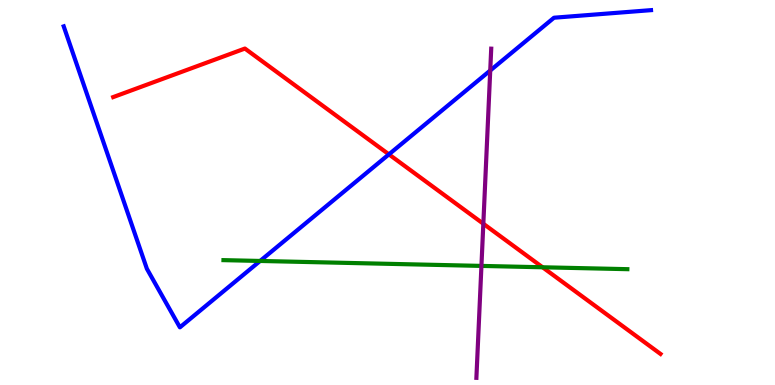[{'lines': ['blue', 'red'], 'intersections': [{'x': 5.02, 'y': 5.99}]}, {'lines': ['green', 'red'], 'intersections': [{'x': 7.0, 'y': 3.06}]}, {'lines': ['purple', 'red'], 'intersections': [{'x': 6.24, 'y': 4.19}]}, {'lines': ['blue', 'green'], 'intersections': [{'x': 3.36, 'y': 3.22}]}, {'lines': ['blue', 'purple'], 'intersections': [{'x': 6.33, 'y': 8.17}]}, {'lines': ['green', 'purple'], 'intersections': [{'x': 6.21, 'y': 3.09}]}]